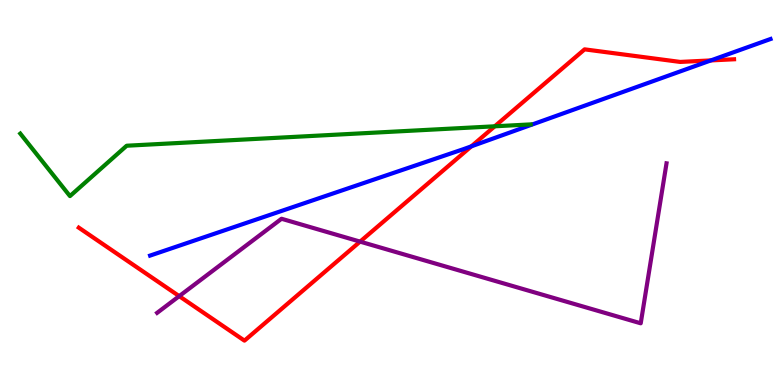[{'lines': ['blue', 'red'], 'intersections': [{'x': 6.08, 'y': 6.2}, {'x': 9.17, 'y': 8.43}]}, {'lines': ['green', 'red'], 'intersections': [{'x': 6.38, 'y': 6.72}]}, {'lines': ['purple', 'red'], 'intersections': [{'x': 2.31, 'y': 2.31}, {'x': 4.65, 'y': 3.72}]}, {'lines': ['blue', 'green'], 'intersections': []}, {'lines': ['blue', 'purple'], 'intersections': []}, {'lines': ['green', 'purple'], 'intersections': []}]